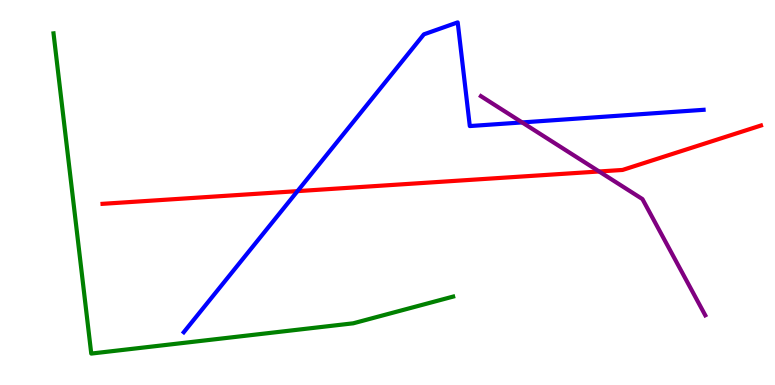[{'lines': ['blue', 'red'], 'intersections': [{'x': 3.84, 'y': 5.04}]}, {'lines': ['green', 'red'], 'intersections': []}, {'lines': ['purple', 'red'], 'intersections': [{'x': 7.73, 'y': 5.55}]}, {'lines': ['blue', 'green'], 'intersections': []}, {'lines': ['blue', 'purple'], 'intersections': [{'x': 6.74, 'y': 6.82}]}, {'lines': ['green', 'purple'], 'intersections': []}]